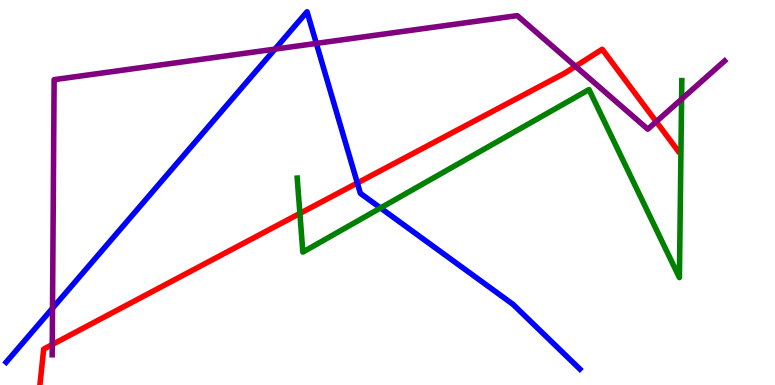[{'lines': ['blue', 'red'], 'intersections': [{'x': 4.61, 'y': 5.25}]}, {'lines': ['green', 'red'], 'intersections': [{'x': 3.87, 'y': 4.46}]}, {'lines': ['purple', 'red'], 'intersections': [{'x': 0.674, 'y': 1.05}, {'x': 7.43, 'y': 8.28}, {'x': 8.47, 'y': 6.84}]}, {'lines': ['blue', 'green'], 'intersections': [{'x': 4.91, 'y': 4.6}]}, {'lines': ['blue', 'purple'], 'intersections': [{'x': 0.678, 'y': 1.99}, {'x': 3.55, 'y': 8.72}, {'x': 4.08, 'y': 8.87}]}, {'lines': ['green', 'purple'], 'intersections': [{'x': 8.79, 'y': 7.43}]}]